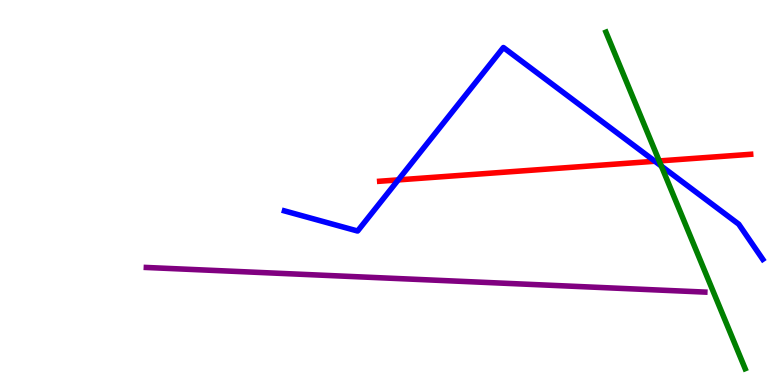[{'lines': ['blue', 'red'], 'intersections': [{'x': 5.14, 'y': 5.33}, {'x': 8.45, 'y': 5.81}]}, {'lines': ['green', 'red'], 'intersections': [{'x': 8.51, 'y': 5.82}]}, {'lines': ['purple', 'red'], 'intersections': []}, {'lines': ['blue', 'green'], 'intersections': [{'x': 8.53, 'y': 5.69}]}, {'lines': ['blue', 'purple'], 'intersections': []}, {'lines': ['green', 'purple'], 'intersections': []}]